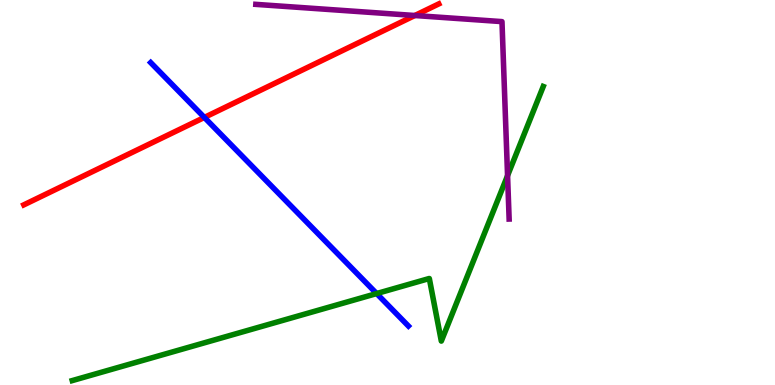[{'lines': ['blue', 'red'], 'intersections': [{'x': 2.64, 'y': 6.95}]}, {'lines': ['green', 'red'], 'intersections': []}, {'lines': ['purple', 'red'], 'intersections': [{'x': 5.35, 'y': 9.6}]}, {'lines': ['blue', 'green'], 'intersections': [{'x': 4.86, 'y': 2.38}]}, {'lines': ['blue', 'purple'], 'intersections': []}, {'lines': ['green', 'purple'], 'intersections': [{'x': 6.55, 'y': 5.44}]}]